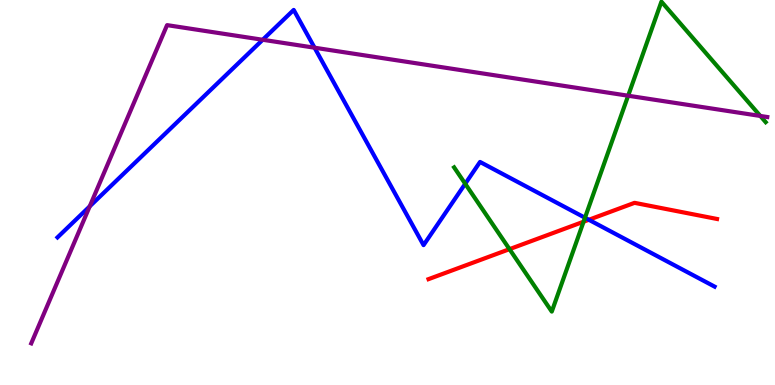[{'lines': ['blue', 'red'], 'intersections': [{'x': 7.6, 'y': 4.29}]}, {'lines': ['green', 'red'], 'intersections': [{'x': 6.57, 'y': 3.53}, {'x': 7.53, 'y': 4.24}]}, {'lines': ['purple', 'red'], 'intersections': []}, {'lines': ['blue', 'green'], 'intersections': [{'x': 6.0, 'y': 5.23}, {'x': 7.55, 'y': 4.34}]}, {'lines': ['blue', 'purple'], 'intersections': [{'x': 1.16, 'y': 4.64}, {'x': 3.39, 'y': 8.97}, {'x': 4.06, 'y': 8.76}]}, {'lines': ['green', 'purple'], 'intersections': [{'x': 8.11, 'y': 7.51}, {'x': 9.81, 'y': 6.99}]}]